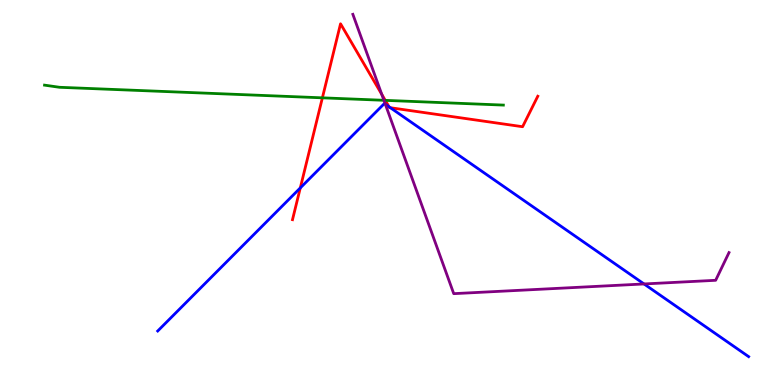[{'lines': ['blue', 'red'], 'intersections': [{'x': 3.87, 'y': 5.12}, {'x': 5.02, 'y': 7.23}, {'x': 5.04, 'y': 7.2}]}, {'lines': ['green', 'red'], 'intersections': [{'x': 4.16, 'y': 7.46}, {'x': 4.97, 'y': 7.39}]}, {'lines': ['purple', 'red'], 'intersections': [{'x': 4.93, 'y': 7.55}]}, {'lines': ['blue', 'green'], 'intersections': []}, {'lines': ['blue', 'purple'], 'intersections': [{'x': 4.97, 'y': 7.29}, {'x': 8.31, 'y': 2.62}]}, {'lines': ['green', 'purple'], 'intersections': [{'x': 4.95, 'y': 7.39}]}]